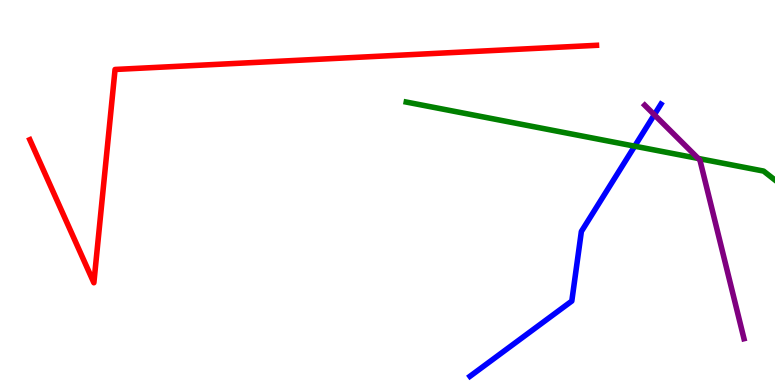[{'lines': ['blue', 'red'], 'intersections': []}, {'lines': ['green', 'red'], 'intersections': []}, {'lines': ['purple', 'red'], 'intersections': []}, {'lines': ['blue', 'green'], 'intersections': [{'x': 8.19, 'y': 6.2}]}, {'lines': ['blue', 'purple'], 'intersections': [{'x': 8.44, 'y': 7.02}]}, {'lines': ['green', 'purple'], 'intersections': [{'x': 9.01, 'y': 5.88}]}]